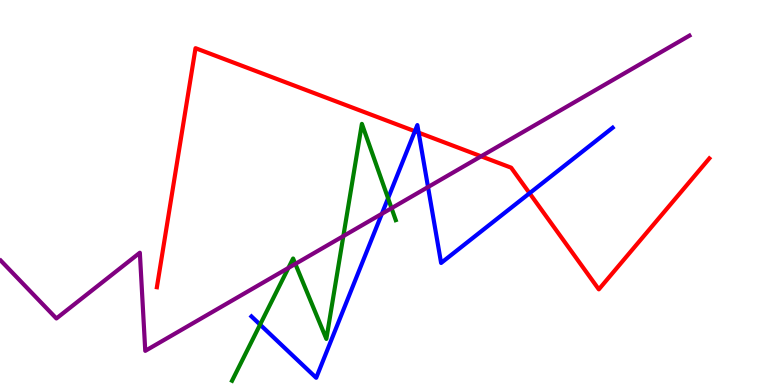[{'lines': ['blue', 'red'], 'intersections': [{'x': 5.35, 'y': 6.59}, {'x': 5.4, 'y': 6.55}, {'x': 6.83, 'y': 4.98}]}, {'lines': ['green', 'red'], 'intersections': []}, {'lines': ['purple', 'red'], 'intersections': [{'x': 6.21, 'y': 5.94}]}, {'lines': ['blue', 'green'], 'intersections': [{'x': 3.36, 'y': 1.57}, {'x': 5.01, 'y': 4.85}]}, {'lines': ['blue', 'purple'], 'intersections': [{'x': 4.93, 'y': 4.45}, {'x': 5.52, 'y': 5.14}]}, {'lines': ['green', 'purple'], 'intersections': [{'x': 3.72, 'y': 3.04}, {'x': 3.81, 'y': 3.15}, {'x': 4.43, 'y': 3.87}, {'x': 5.05, 'y': 4.59}]}]